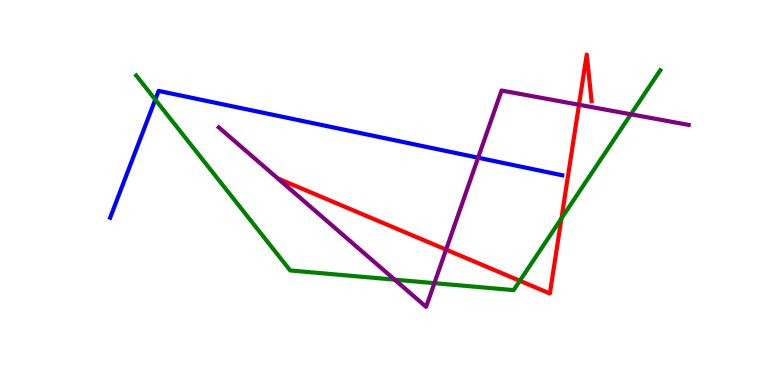[{'lines': ['blue', 'red'], 'intersections': []}, {'lines': ['green', 'red'], 'intersections': [{'x': 6.71, 'y': 2.71}, {'x': 7.24, 'y': 4.33}]}, {'lines': ['purple', 'red'], 'intersections': [{'x': 5.76, 'y': 3.52}, {'x': 7.47, 'y': 7.28}]}, {'lines': ['blue', 'green'], 'intersections': [{'x': 2.0, 'y': 7.41}]}, {'lines': ['blue', 'purple'], 'intersections': [{'x': 6.17, 'y': 5.9}]}, {'lines': ['green', 'purple'], 'intersections': [{'x': 5.09, 'y': 2.74}, {'x': 5.61, 'y': 2.65}, {'x': 8.14, 'y': 7.03}]}]